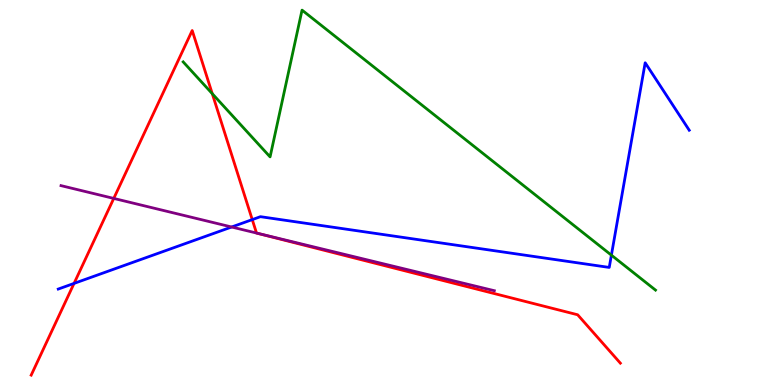[{'lines': ['blue', 'red'], 'intersections': [{'x': 0.956, 'y': 2.64}, {'x': 3.25, 'y': 4.3}]}, {'lines': ['green', 'red'], 'intersections': [{'x': 2.74, 'y': 7.57}]}, {'lines': ['purple', 'red'], 'intersections': [{'x': 1.47, 'y': 4.85}, {'x': 3.31, 'y': 3.95}]}, {'lines': ['blue', 'green'], 'intersections': [{'x': 7.89, 'y': 3.37}]}, {'lines': ['blue', 'purple'], 'intersections': [{'x': 2.99, 'y': 4.1}]}, {'lines': ['green', 'purple'], 'intersections': []}]